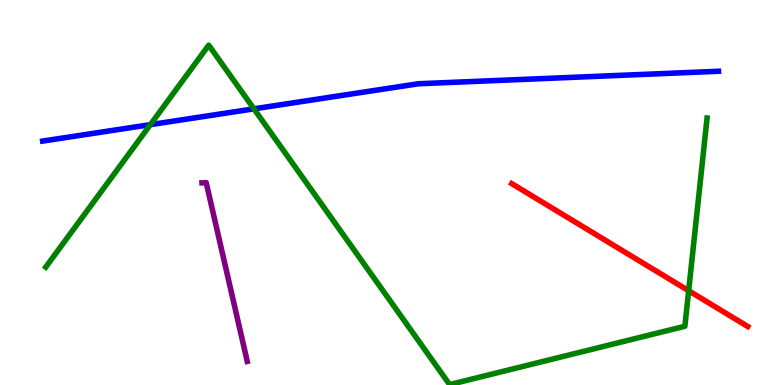[{'lines': ['blue', 'red'], 'intersections': []}, {'lines': ['green', 'red'], 'intersections': [{'x': 8.89, 'y': 2.45}]}, {'lines': ['purple', 'red'], 'intersections': []}, {'lines': ['blue', 'green'], 'intersections': [{'x': 1.94, 'y': 6.76}, {'x': 3.28, 'y': 7.17}]}, {'lines': ['blue', 'purple'], 'intersections': []}, {'lines': ['green', 'purple'], 'intersections': []}]